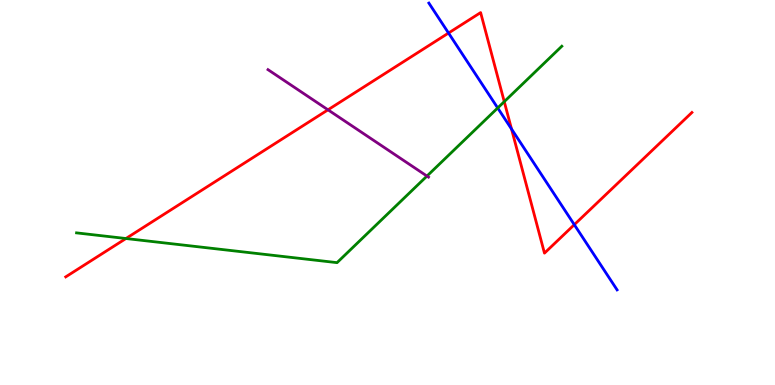[{'lines': ['blue', 'red'], 'intersections': [{'x': 5.79, 'y': 9.14}, {'x': 6.6, 'y': 6.65}, {'x': 7.41, 'y': 4.16}]}, {'lines': ['green', 'red'], 'intersections': [{'x': 1.63, 'y': 3.8}, {'x': 6.51, 'y': 7.36}]}, {'lines': ['purple', 'red'], 'intersections': [{'x': 4.23, 'y': 7.15}]}, {'lines': ['blue', 'green'], 'intersections': [{'x': 6.42, 'y': 7.2}]}, {'lines': ['blue', 'purple'], 'intersections': []}, {'lines': ['green', 'purple'], 'intersections': [{'x': 5.51, 'y': 5.43}]}]